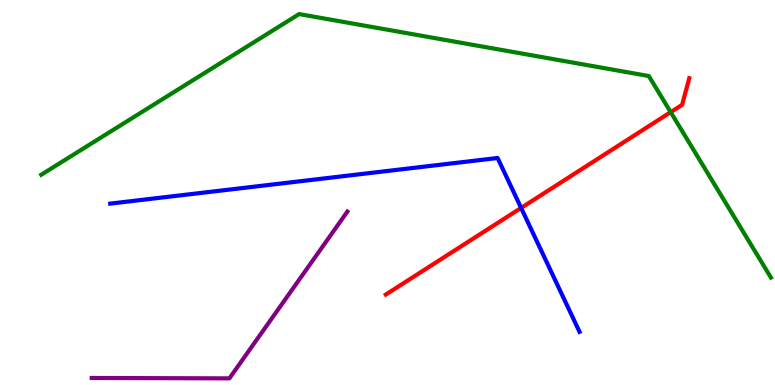[{'lines': ['blue', 'red'], 'intersections': [{'x': 6.72, 'y': 4.6}]}, {'lines': ['green', 'red'], 'intersections': [{'x': 8.65, 'y': 7.09}]}, {'lines': ['purple', 'red'], 'intersections': []}, {'lines': ['blue', 'green'], 'intersections': []}, {'lines': ['blue', 'purple'], 'intersections': []}, {'lines': ['green', 'purple'], 'intersections': []}]